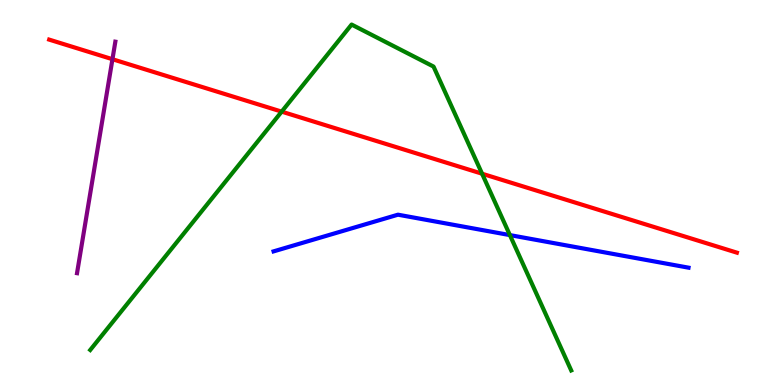[{'lines': ['blue', 'red'], 'intersections': []}, {'lines': ['green', 'red'], 'intersections': [{'x': 3.63, 'y': 7.1}, {'x': 6.22, 'y': 5.49}]}, {'lines': ['purple', 'red'], 'intersections': [{'x': 1.45, 'y': 8.46}]}, {'lines': ['blue', 'green'], 'intersections': [{'x': 6.58, 'y': 3.89}]}, {'lines': ['blue', 'purple'], 'intersections': []}, {'lines': ['green', 'purple'], 'intersections': []}]